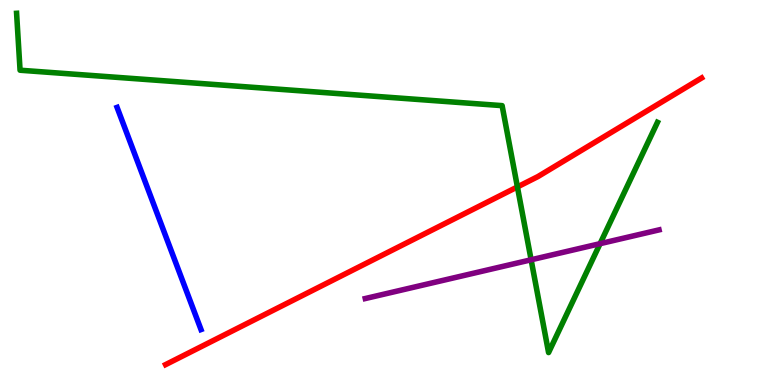[{'lines': ['blue', 'red'], 'intersections': []}, {'lines': ['green', 'red'], 'intersections': [{'x': 6.68, 'y': 5.14}]}, {'lines': ['purple', 'red'], 'intersections': []}, {'lines': ['blue', 'green'], 'intersections': []}, {'lines': ['blue', 'purple'], 'intersections': []}, {'lines': ['green', 'purple'], 'intersections': [{'x': 6.85, 'y': 3.25}, {'x': 7.74, 'y': 3.67}]}]